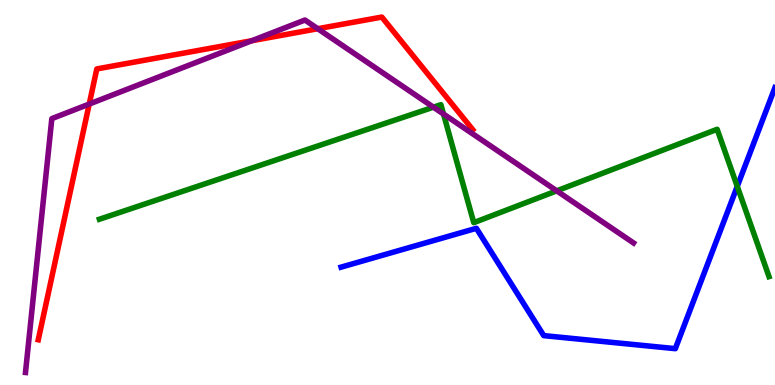[{'lines': ['blue', 'red'], 'intersections': []}, {'lines': ['green', 'red'], 'intersections': []}, {'lines': ['purple', 'red'], 'intersections': [{'x': 1.15, 'y': 7.3}, {'x': 3.25, 'y': 8.94}, {'x': 4.1, 'y': 9.25}]}, {'lines': ['blue', 'green'], 'intersections': [{'x': 9.51, 'y': 5.16}]}, {'lines': ['blue', 'purple'], 'intersections': []}, {'lines': ['green', 'purple'], 'intersections': [{'x': 5.59, 'y': 7.22}, {'x': 5.72, 'y': 7.04}, {'x': 7.18, 'y': 5.04}]}]